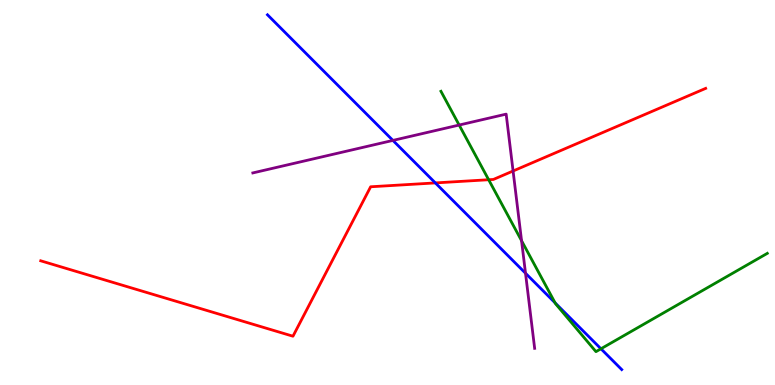[{'lines': ['blue', 'red'], 'intersections': [{'x': 5.62, 'y': 5.25}]}, {'lines': ['green', 'red'], 'intersections': [{'x': 6.31, 'y': 5.33}]}, {'lines': ['purple', 'red'], 'intersections': [{'x': 6.62, 'y': 5.56}]}, {'lines': ['blue', 'green'], 'intersections': [{'x': 7.16, 'y': 2.13}, {'x': 7.75, 'y': 0.941}]}, {'lines': ['blue', 'purple'], 'intersections': [{'x': 5.07, 'y': 6.35}, {'x': 6.78, 'y': 2.9}]}, {'lines': ['green', 'purple'], 'intersections': [{'x': 5.92, 'y': 6.75}, {'x': 6.73, 'y': 3.75}]}]